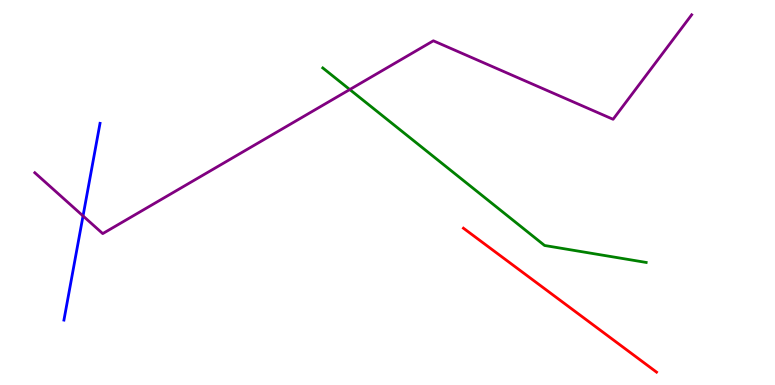[{'lines': ['blue', 'red'], 'intersections': []}, {'lines': ['green', 'red'], 'intersections': []}, {'lines': ['purple', 'red'], 'intersections': []}, {'lines': ['blue', 'green'], 'intersections': []}, {'lines': ['blue', 'purple'], 'intersections': [{'x': 1.07, 'y': 4.39}]}, {'lines': ['green', 'purple'], 'intersections': [{'x': 4.51, 'y': 7.67}]}]